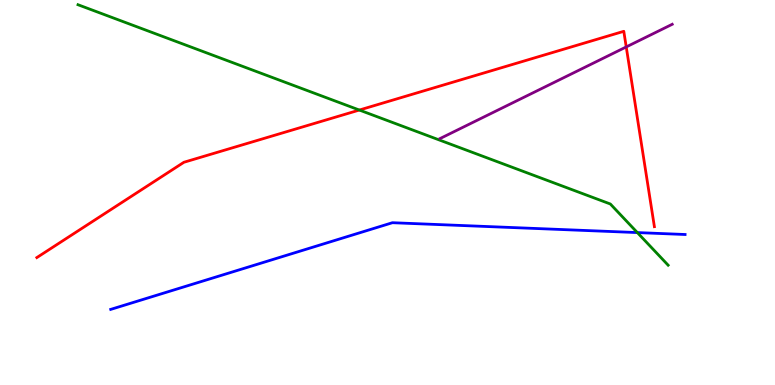[{'lines': ['blue', 'red'], 'intersections': []}, {'lines': ['green', 'red'], 'intersections': [{'x': 4.64, 'y': 7.14}]}, {'lines': ['purple', 'red'], 'intersections': [{'x': 8.08, 'y': 8.78}]}, {'lines': ['blue', 'green'], 'intersections': [{'x': 8.22, 'y': 3.96}]}, {'lines': ['blue', 'purple'], 'intersections': []}, {'lines': ['green', 'purple'], 'intersections': []}]